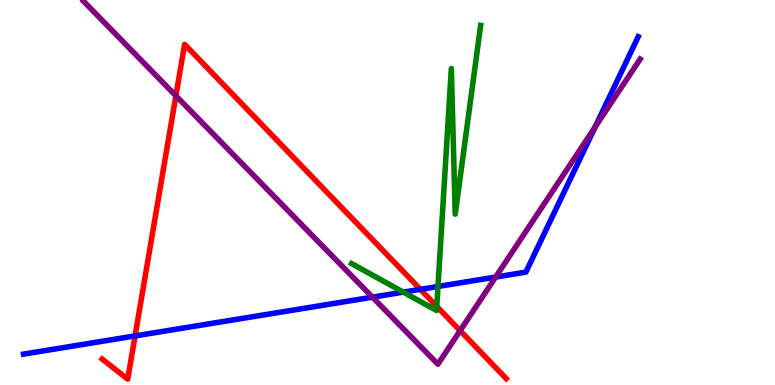[{'lines': ['blue', 'red'], 'intersections': [{'x': 1.74, 'y': 1.27}, {'x': 5.42, 'y': 2.48}]}, {'lines': ['green', 'red'], 'intersections': [{'x': 5.64, 'y': 2.04}]}, {'lines': ['purple', 'red'], 'intersections': [{'x': 2.27, 'y': 7.51}, {'x': 5.94, 'y': 1.41}]}, {'lines': ['blue', 'green'], 'intersections': [{'x': 5.2, 'y': 2.41}, {'x': 5.65, 'y': 2.56}]}, {'lines': ['blue', 'purple'], 'intersections': [{'x': 4.81, 'y': 2.28}, {'x': 6.4, 'y': 2.8}, {'x': 7.68, 'y': 6.7}]}, {'lines': ['green', 'purple'], 'intersections': []}]